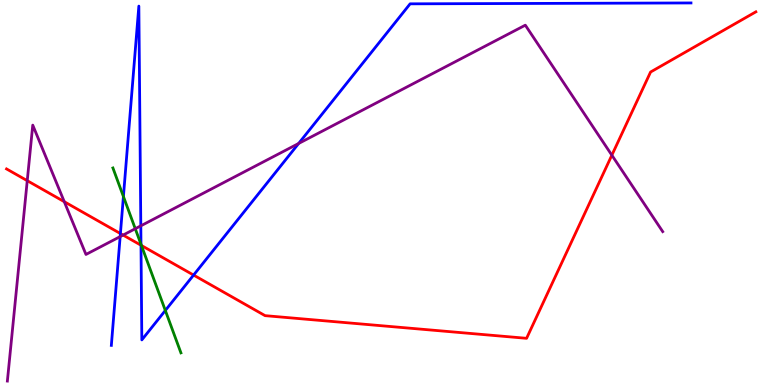[{'lines': ['blue', 'red'], 'intersections': [{'x': 1.55, 'y': 3.93}, {'x': 1.82, 'y': 3.63}, {'x': 2.5, 'y': 2.86}]}, {'lines': ['green', 'red'], 'intersections': [{'x': 1.82, 'y': 3.62}]}, {'lines': ['purple', 'red'], 'intersections': [{'x': 0.352, 'y': 5.31}, {'x': 0.829, 'y': 4.76}, {'x': 1.59, 'y': 3.89}, {'x': 7.89, 'y': 5.97}]}, {'lines': ['blue', 'green'], 'intersections': [{'x': 1.59, 'y': 4.9}, {'x': 1.82, 'y': 3.66}, {'x': 2.13, 'y': 1.94}]}, {'lines': ['blue', 'purple'], 'intersections': [{'x': 1.55, 'y': 3.85}, {'x': 1.82, 'y': 4.13}, {'x': 3.85, 'y': 6.27}]}, {'lines': ['green', 'purple'], 'intersections': [{'x': 1.75, 'y': 4.06}]}]